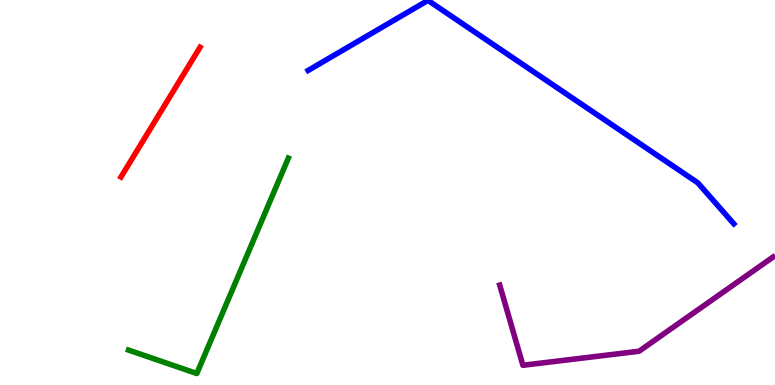[{'lines': ['blue', 'red'], 'intersections': []}, {'lines': ['green', 'red'], 'intersections': []}, {'lines': ['purple', 'red'], 'intersections': []}, {'lines': ['blue', 'green'], 'intersections': []}, {'lines': ['blue', 'purple'], 'intersections': []}, {'lines': ['green', 'purple'], 'intersections': []}]